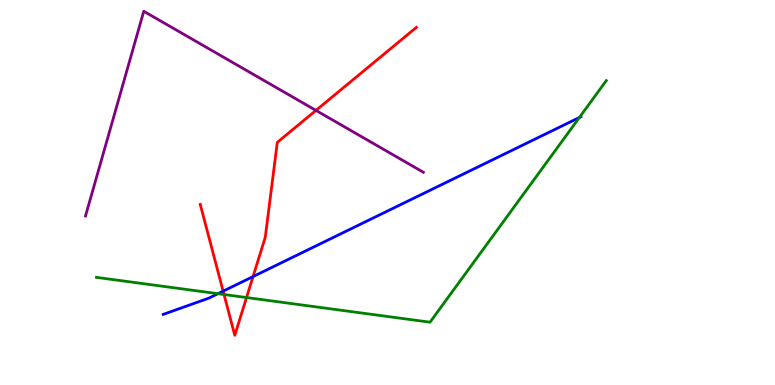[{'lines': ['blue', 'red'], 'intersections': [{'x': 2.88, 'y': 2.44}, {'x': 3.27, 'y': 2.82}]}, {'lines': ['green', 'red'], 'intersections': [{'x': 2.89, 'y': 2.35}, {'x': 3.18, 'y': 2.27}]}, {'lines': ['purple', 'red'], 'intersections': [{'x': 4.08, 'y': 7.13}]}, {'lines': ['blue', 'green'], 'intersections': [{'x': 2.81, 'y': 2.37}, {'x': 7.48, 'y': 6.95}]}, {'lines': ['blue', 'purple'], 'intersections': []}, {'lines': ['green', 'purple'], 'intersections': []}]